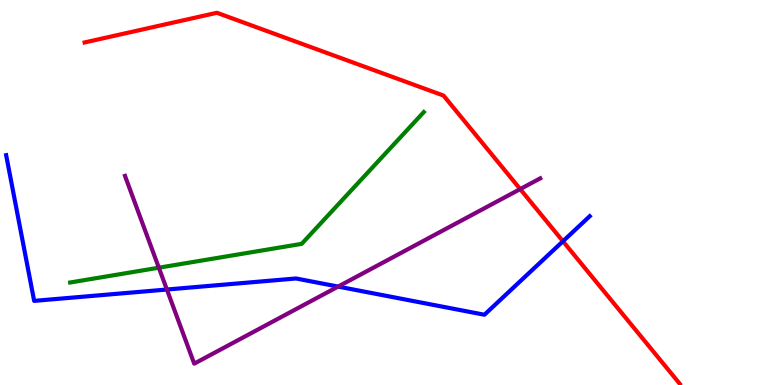[{'lines': ['blue', 'red'], 'intersections': [{'x': 7.26, 'y': 3.73}]}, {'lines': ['green', 'red'], 'intersections': []}, {'lines': ['purple', 'red'], 'intersections': [{'x': 6.71, 'y': 5.09}]}, {'lines': ['blue', 'green'], 'intersections': []}, {'lines': ['blue', 'purple'], 'intersections': [{'x': 2.15, 'y': 2.48}, {'x': 4.36, 'y': 2.56}]}, {'lines': ['green', 'purple'], 'intersections': [{'x': 2.05, 'y': 3.05}]}]